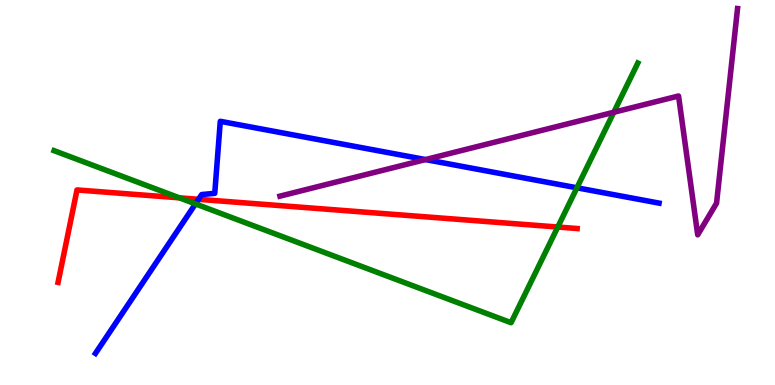[{'lines': ['blue', 'red'], 'intersections': [{'x': 2.56, 'y': 4.82}]}, {'lines': ['green', 'red'], 'intersections': [{'x': 2.31, 'y': 4.86}, {'x': 7.2, 'y': 4.1}]}, {'lines': ['purple', 'red'], 'intersections': []}, {'lines': ['blue', 'green'], 'intersections': [{'x': 2.52, 'y': 4.7}, {'x': 7.44, 'y': 5.12}]}, {'lines': ['blue', 'purple'], 'intersections': [{'x': 5.49, 'y': 5.86}]}, {'lines': ['green', 'purple'], 'intersections': [{'x': 7.92, 'y': 7.08}]}]